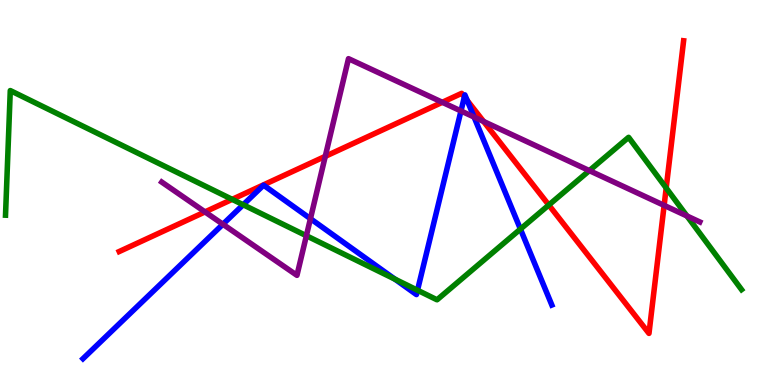[{'lines': ['blue', 'red'], 'intersections': [{'x': 5.99, 'y': 7.48}, {'x': 6.03, 'y': 7.39}]}, {'lines': ['green', 'red'], 'intersections': [{'x': 3.0, 'y': 4.82}, {'x': 7.08, 'y': 4.67}, {'x': 8.6, 'y': 5.12}]}, {'lines': ['purple', 'red'], 'intersections': [{'x': 2.65, 'y': 4.5}, {'x': 4.2, 'y': 5.94}, {'x': 5.71, 'y': 7.34}, {'x': 6.24, 'y': 6.84}, {'x': 8.57, 'y': 4.67}]}, {'lines': ['blue', 'green'], 'intersections': [{'x': 3.14, 'y': 4.68}, {'x': 5.1, 'y': 2.75}, {'x': 5.39, 'y': 2.46}, {'x': 6.72, 'y': 4.05}]}, {'lines': ['blue', 'purple'], 'intersections': [{'x': 2.88, 'y': 4.18}, {'x': 4.01, 'y': 4.32}, {'x': 5.95, 'y': 7.12}, {'x': 6.12, 'y': 6.96}]}, {'lines': ['green', 'purple'], 'intersections': [{'x': 3.95, 'y': 3.88}, {'x': 7.6, 'y': 5.57}, {'x': 8.86, 'y': 4.39}]}]